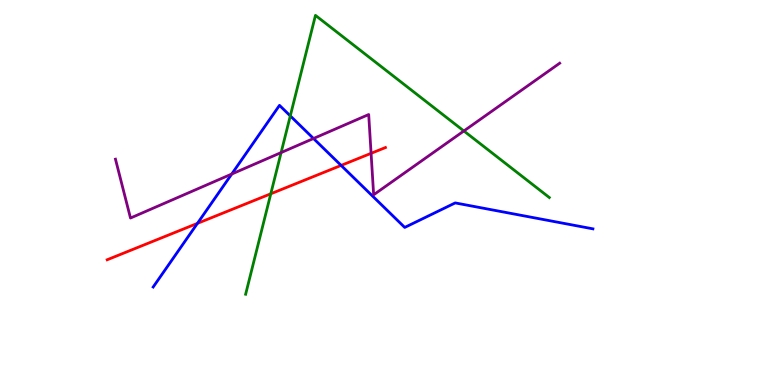[{'lines': ['blue', 'red'], 'intersections': [{'x': 2.55, 'y': 4.2}, {'x': 4.4, 'y': 5.7}]}, {'lines': ['green', 'red'], 'intersections': [{'x': 3.49, 'y': 4.97}]}, {'lines': ['purple', 'red'], 'intersections': [{'x': 4.79, 'y': 6.02}]}, {'lines': ['blue', 'green'], 'intersections': [{'x': 3.75, 'y': 6.99}]}, {'lines': ['blue', 'purple'], 'intersections': [{'x': 2.99, 'y': 5.48}, {'x': 4.05, 'y': 6.4}]}, {'lines': ['green', 'purple'], 'intersections': [{'x': 3.63, 'y': 6.04}, {'x': 5.99, 'y': 6.6}]}]